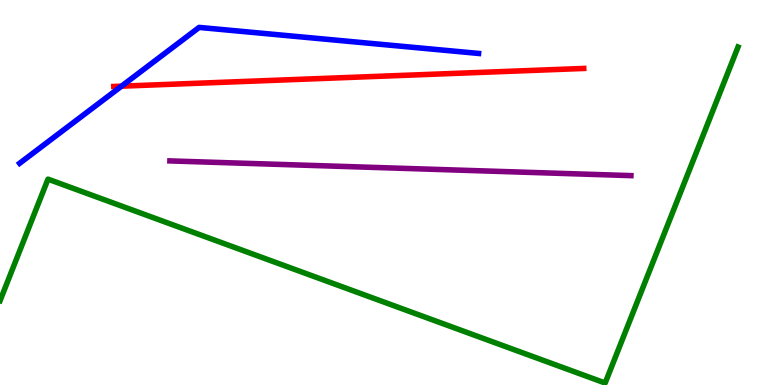[{'lines': ['blue', 'red'], 'intersections': [{'x': 1.57, 'y': 7.76}]}, {'lines': ['green', 'red'], 'intersections': []}, {'lines': ['purple', 'red'], 'intersections': []}, {'lines': ['blue', 'green'], 'intersections': []}, {'lines': ['blue', 'purple'], 'intersections': []}, {'lines': ['green', 'purple'], 'intersections': []}]